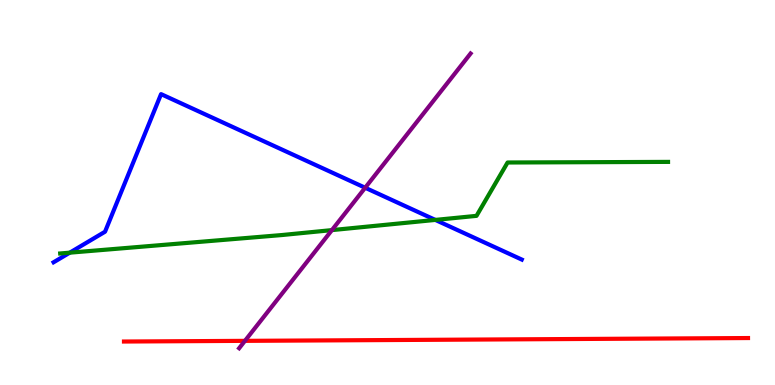[{'lines': ['blue', 'red'], 'intersections': []}, {'lines': ['green', 'red'], 'intersections': []}, {'lines': ['purple', 'red'], 'intersections': [{'x': 3.16, 'y': 1.15}]}, {'lines': ['blue', 'green'], 'intersections': [{'x': 0.9, 'y': 3.44}, {'x': 5.62, 'y': 4.29}]}, {'lines': ['blue', 'purple'], 'intersections': [{'x': 4.71, 'y': 5.12}]}, {'lines': ['green', 'purple'], 'intersections': [{'x': 4.28, 'y': 4.02}]}]